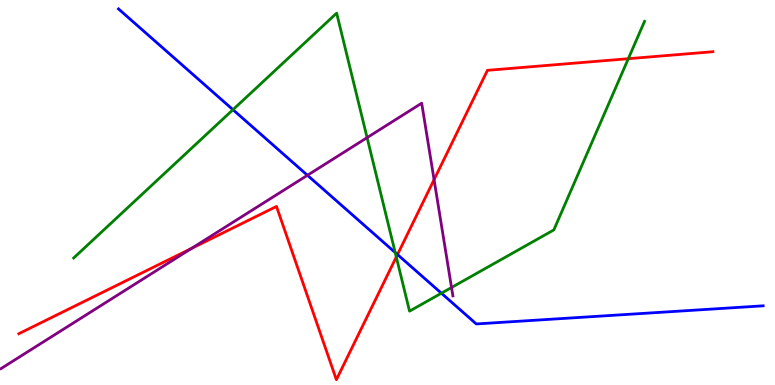[{'lines': ['blue', 'red'], 'intersections': [{'x': 5.13, 'y': 3.39}]}, {'lines': ['green', 'red'], 'intersections': [{'x': 5.11, 'y': 3.32}, {'x': 8.11, 'y': 8.48}]}, {'lines': ['purple', 'red'], 'intersections': [{'x': 2.47, 'y': 3.55}, {'x': 5.6, 'y': 5.33}]}, {'lines': ['blue', 'green'], 'intersections': [{'x': 3.01, 'y': 7.15}, {'x': 5.1, 'y': 3.44}, {'x': 5.7, 'y': 2.38}]}, {'lines': ['blue', 'purple'], 'intersections': [{'x': 3.97, 'y': 5.45}]}, {'lines': ['green', 'purple'], 'intersections': [{'x': 4.74, 'y': 6.43}, {'x': 5.83, 'y': 2.53}]}]